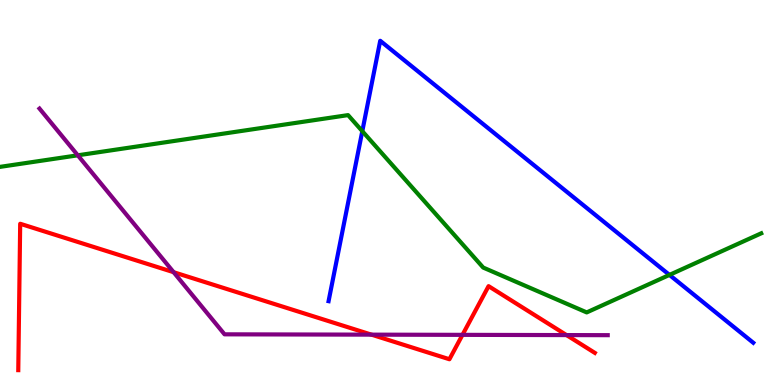[{'lines': ['blue', 'red'], 'intersections': []}, {'lines': ['green', 'red'], 'intersections': []}, {'lines': ['purple', 'red'], 'intersections': [{'x': 2.24, 'y': 2.93}, {'x': 4.79, 'y': 1.31}, {'x': 5.97, 'y': 1.3}, {'x': 7.31, 'y': 1.3}]}, {'lines': ['blue', 'green'], 'intersections': [{'x': 4.67, 'y': 6.59}, {'x': 8.64, 'y': 2.86}]}, {'lines': ['blue', 'purple'], 'intersections': []}, {'lines': ['green', 'purple'], 'intersections': [{'x': 1.0, 'y': 5.97}]}]